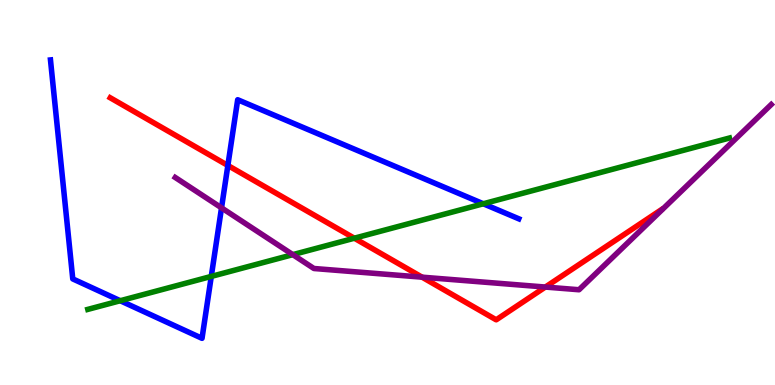[{'lines': ['blue', 'red'], 'intersections': [{'x': 2.94, 'y': 5.7}]}, {'lines': ['green', 'red'], 'intersections': [{'x': 4.57, 'y': 3.81}]}, {'lines': ['purple', 'red'], 'intersections': [{'x': 5.45, 'y': 2.8}, {'x': 7.04, 'y': 2.54}]}, {'lines': ['blue', 'green'], 'intersections': [{'x': 1.55, 'y': 2.19}, {'x': 2.73, 'y': 2.82}, {'x': 6.24, 'y': 4.71}]}, {'lines': ['blue', 'purple'], 'intersections': [{'x': 2.86, 'y': 4.6}]}, {'lines': ['green', 'purple'], 'intersections': [{'x': 3.78, 'y': 3.39}]}]